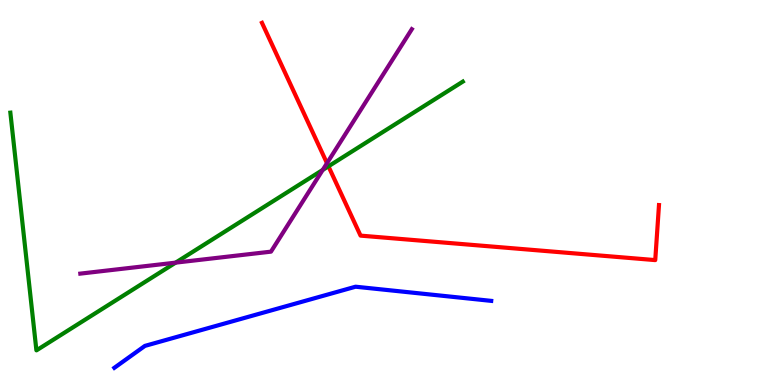[{'lines': ['blue', 'red'], 'intersections': []}, {'lines': ['green', 'red'], 'intersections': [{'x': 4.24, 'y': 5.68}]}, {'lines': ['purple', 'red'], 'intersections': [{'x': 4.22, 'y': 5.76}]}, {'lines': ['blue', 'green'], 'intersections': []}, {'lines': ['blue', 'purple'], 'intersections': []}, {'lines': ['green', 'purple'], 'intersections': [{'x': 2.27, 'y': 3.18}, {'x': 4.16, 'y': 5.59}]}]